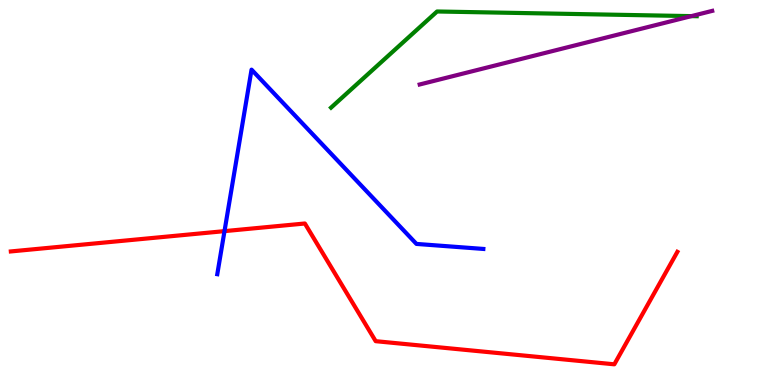[{'lines': ['blue', 'red'], 'intersections': [{'x': 2.9, 'y': 4.0}]}, {'lines': ['green', 'red'], 'intersections': []}, {'lines': ['purple', 'red'], 'intersections': []}, {'lines': ['blue', 'green'], 'intersections': []}, {'lines': ['blue', 'purple'], 'intersections': []}, {'lines': ['green', 'purple'], 'intersections': [{'x': 8.92, 'y': 9.58}]}]